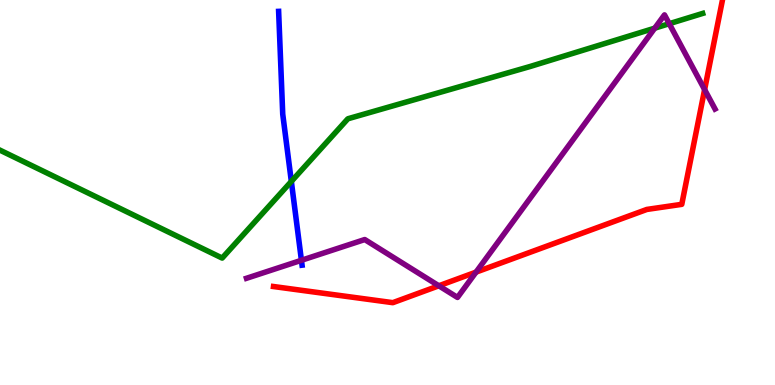[{'lines': ['blue', 'red'], 'intersections': []}, {'lines': ['green', 'red'], 'intersections': []}, {'lines': ['purple', 'red'], 'intersections': [{'x': 5.66, 'y': 2.58}, {'x': 6.14, 'y': 2.93}, {'x': 9.09, 'y': 7.67}]}, {'lines': ['blue', 'green'], 'intersections': [{'x': 3.76, 'y': 5.29}]}, {'lines': ['blue', 'purple'], 'intersections': [{'x': 3.89, 'y': 3.24}]}, {'lines': ['green', 'purple'], 'intersections': [{'x': 8.45, 'y': 9.27}, {'x': 8.64, 'y': 9.38}]}]